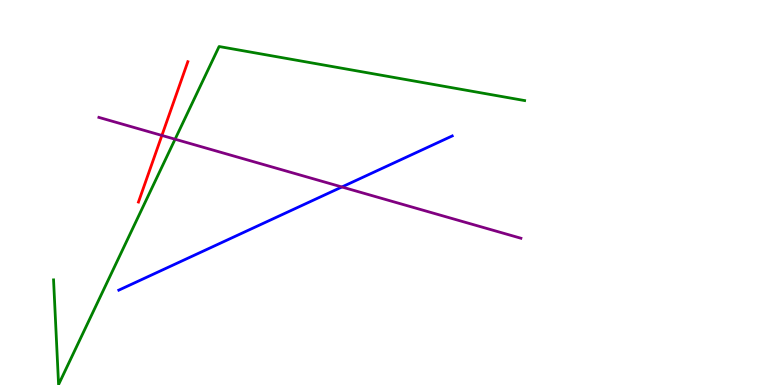[{'lines': ['blue', 'red'], 'intersections': []}, {'lines': ['green', 'red'], 'intersections': []}, {'lines': ['purple', 'red'], 'intersections': [{'x': 2.09, 'y': 6.48}]}, {'lines': ['blue', 'green'], 'intersections': []}, {'lines': ['blue', 'purple'], 'intersections': [{'x': 4.41, 'y': 5.14}]}, {'lines': ['green', 'purple'], 'intersections': [{'x': 2.26, 'y': 6.38}]}]